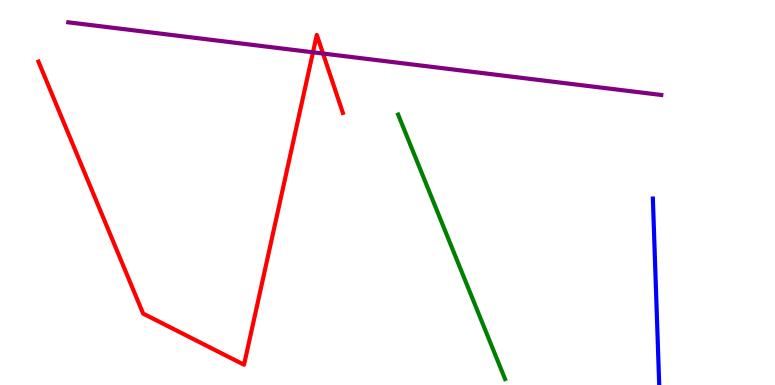[{'lines': ['blue', 'red'], 'intersections': []}, {'lines': ['green', 'red'], 'intersections': []}, {'lines': ['purple', 'red'], 'intersections': [{'x': 4.04, 'y': 8.64}, {'x': 4.17, 'y': 8.61}]}, {'lines': ['blue', 'green'], 'intersections': []}, {'lines': ['blue', 'purple'], 'intersections': []}, {'lines': ['green', 'purple'], 'intersections': []}]